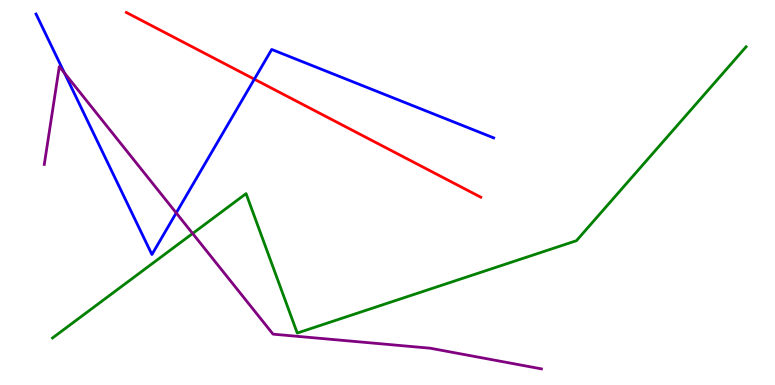[{'lines': ['blue', 'red'], 'intersections': [{'x': 3.28, 'y': 7.94}]}, {'lines': ['green', 'red'], 'intersections': []}, {'lines': ['purple', 'red'], 'intersections': []}, {'lines': ['blue', 'green'], 'intersections': []}, {'lines': ['blue', 'purple'], 'intersections': [{'x': 0.832, 'y': 8.1}, {'x': 2.27, 'y': 4.47}]}, {'lines': ['green', 'purple'], 'intersections': [{'x': 2.49, 'y': 3.94}]}]